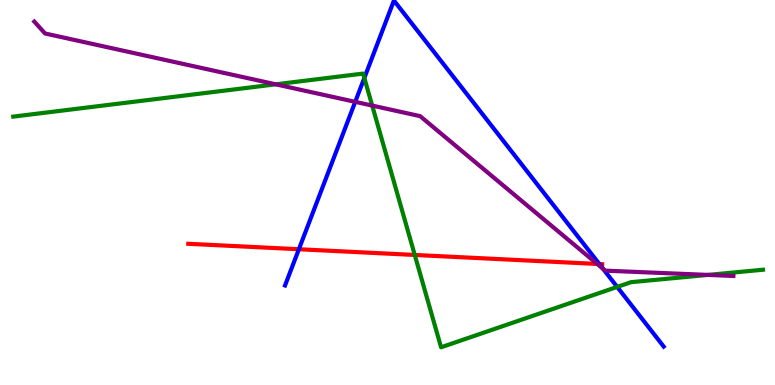[{'lines': ['blue', 'red'], 'intersections': [{'x': 3.86, 'y': 3.53}, {'x': 7.73, 'y': 3.14}]}, {'lines': ['green', 'red'], 'intersections': [{'x': 5.35, 'y': 3.38}]}, {'lines': ['purple', 'red'], 'intersections': [{'x': 7.71, 'y': 3.14}]}, {'lines': ['blue', 'green'], 'intersections': [{'x': 4.7, 'y': 7.97}, {'x': 7.96, 'y': 2.55}]}, {'lines': ['blue', 'purple'], 'intersections': [{'x': 4.58, 'y': 7.35}, {'x': 7.78, 'y': 3.02}]}, {'lines': ['green', 'purple'], 'intersections': [{'x': 3.56, 'y': 7.81}, {'x': 4.8, 'y': 7.26}, {'x': 9.14, 'y': 2.86}]}]